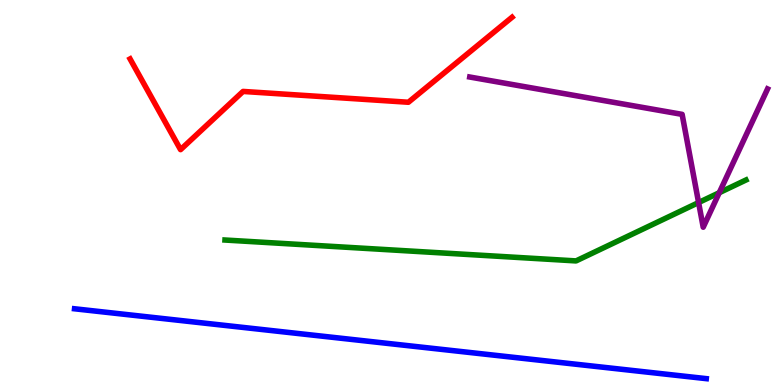[{'lines': ['blue', 'red'], 'intersections': []}, {'lines': ['green', 'red'], 'intersections': []}, {'lines': ['purple', 'red'], 'intersections': []}, {'lines': ['blue', 'green'], 'intersections': []}, {'lines': ['blue', 'purple'], 'intersections': []}, {'lines': ['green', 'purple'], 'intersections': [{'x': 9.01, 'y': 4.74}, {'x': 9.28, 'y': 4.99}]}]